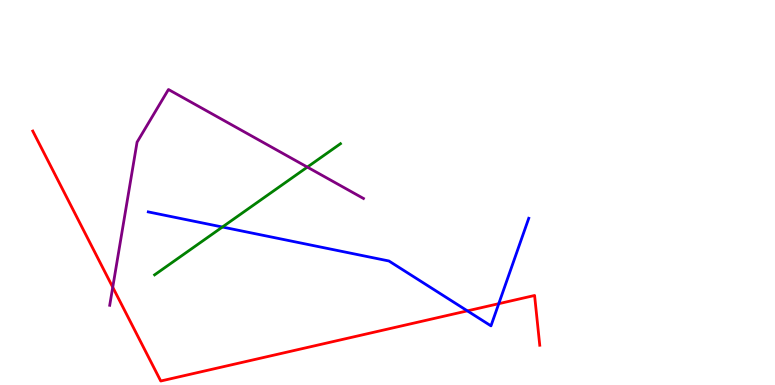[{'lines': ['blue', 'red'], 'intersections': [{'x': 6.03, 'y': 1.93}, {'x': 6.44, 'y': 2.11}]}, {'lines': ['green', 'red'], 'intersections': []}, {'lines': ['purple', 'red'], 'intersections': [{'x': 1.45, 'y': 2.54}]}, {'lines': ['blue', 'green'], 'intersections': [{'x': 2.87, 'y': 4.1}]}, {'lines': ['blue', 'purple'], 'intersections': []}, {'lines': ['green', 'purple'], 'intersections': [{'x': 3.97, 'y': 5.66}]}]